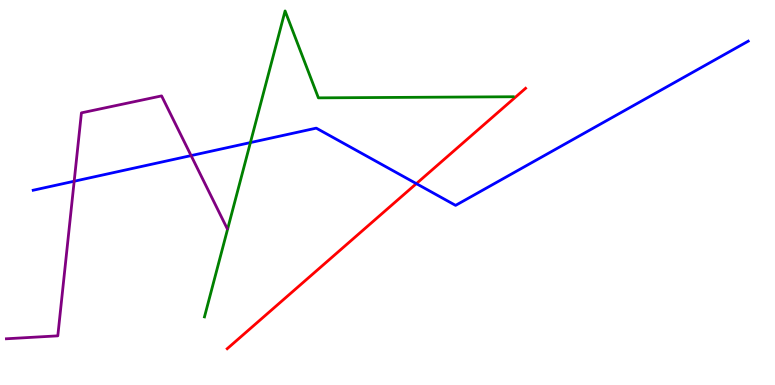[{'lines': ['blue', 'red'], 'intersections': [{'x': 5.37, 'y': 5.23}]}, {'lines': ['green', 'red'], 'intersections': []}, {'lines': ['purple', 'red'], 'intersections': []}, {'lines': ['blue', 'green'], 'intersections': [{'x': 3.23, 'y': 6.3}]}, {'lines': ['blue', 'purple'], 'intersections': [{'x': 0.957, 'y': 5.29}, {'x': 2.47, 'y': 5.96}]}, {'lines': ['green', 'purple'], 'intersections': []}]